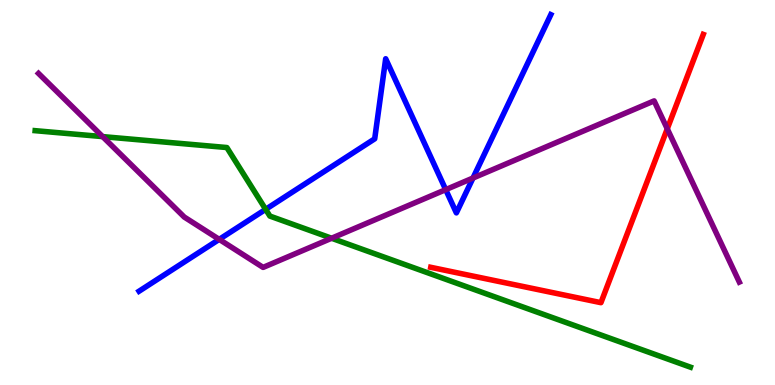[{'lines': ['blue', 'red'], 'intersections': []}, {'lines': ['green', 'red'], 'intersections': []}, {'lines': ['purple', 'red'], 'intersections': [{'x': 8.61, 'y': 6.65}]}, {'lines': ['blue', 'green'], 'intersections': [{'x': 3.43, 'y': 4.56}]}, {'lines': ['blue', 'purple'], 'intersections': [{'x': 2.83, 'y': 3.78}, {'x': 5.75, 'y': 5.07}, {'x': 6.1, 'y': 5.38}]}, {'lines': ['green', 'purple'], 'intersections': [{'x': 1.32, 'y': 6.45}, {'x': 4.28, 'y': 3.81}]}]